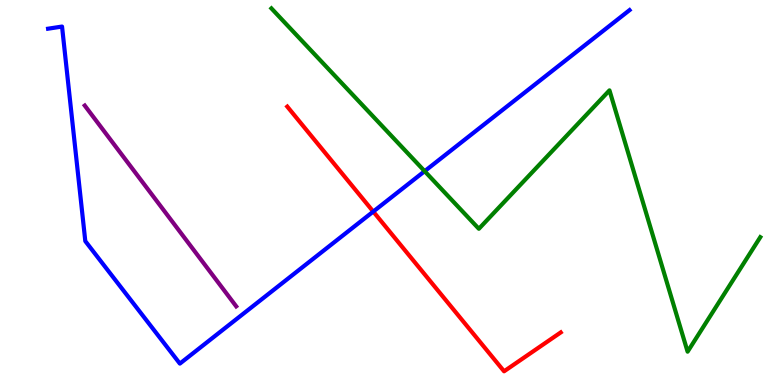[{'lines': ['blue', 'red'], 'intersections': [{'x': 4.82, 'y': 4.5}]}, {'lines': ['green', 'red'], 'intersections': []}, {'lines': ['purple', 'red'], 'intersections': []}, {'lines': ['blue', 'green'], 'intersections': [{'x': 5.48, 'y': 5.55}]}, {'lines': ['blue', 'purple'], 'intersections': []}, {'lines': ['green', 'purple'], 'intersections': []}]